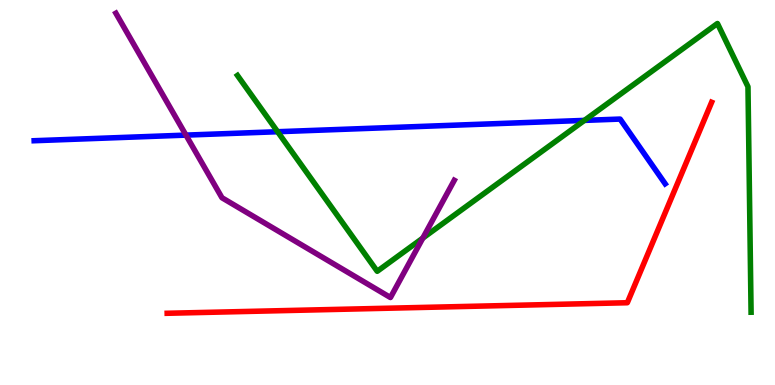[{'lines': ['blue', 'red'], 'intersections': []}, {'lines': ['green', 'red'], 'intersections': []}, {'lines': ['purple', 'red'], 'intersections': []}, {'lines': ['blue', 'green'], 'intersections': [{'x': 3.58, 'y': 6.58}, {'x': 7.54, 'y': 6.87}]}, {'lines': ['blue', 'purple'], 'intersections': [{'x': 2.4, 'y': 6.49}]}, {'lines': ['green', 'purple'], 'intersections': [{'x': 5.46, 'y': 3.82}]}]